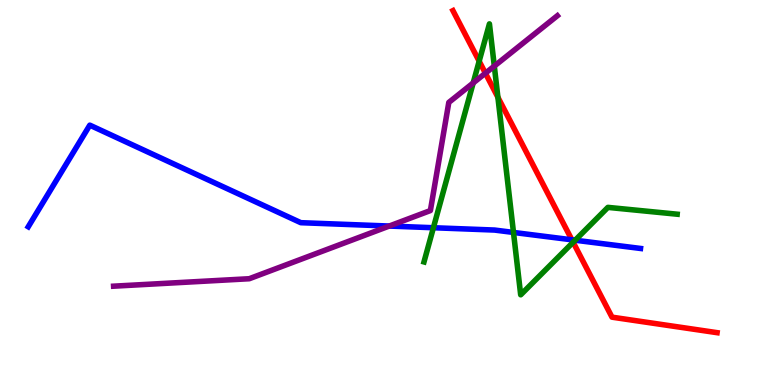[{'lines': ['blue', 'red'], 'intersections': [{'x': 7.38, 'y': 3.77}]}, {'lines': ['green', 'red'], 'intersections': [{'x': 6.18, 'y': 8.41}, {'x': 6.42, 'y': 7.47}, {'x': 7.4, 'y': 3.71}]}, {'lines': ['purple', 'red'], 'intersections': [{'x': 6.26, 'y': 8.1}]}, {'lines': ['blue', 'green'], 'intersections': [{'x': 5.59, 'y': 4.08}, {'x': 6.63, 'y': 3.96}, {'x': 7.42, 'y': 3.76}]}, {'lines': ['blue', 'purple'], 'intersections': [{'x': 5.02, 'y': 4.13}]}, {'lines': ['green', 'purple'], 'intersections': [{'x': 6.11, 'y': 7.85}, {'x': 6.38, 'y': 8.28}]}]